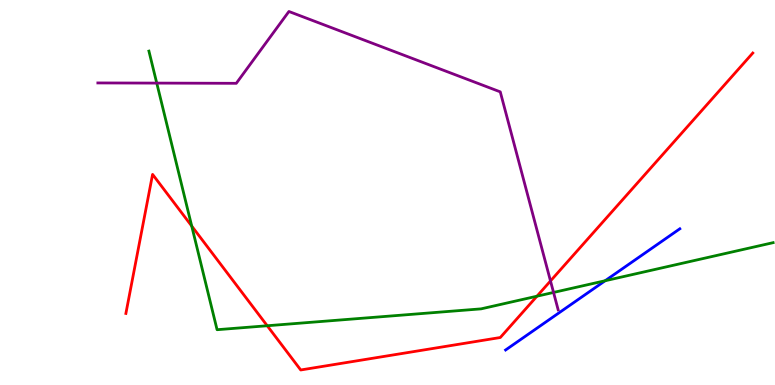[{'lines': ['blue', 'red'], 'intersections': []}, {'lines': ['green', 'red'], 'intersections': [{'x': 2.47, 'y': 4.13}, {'x': 3.45, 'y': 1.54}, {'x': 6.93, 'y': 2.31}]}, {'lines': ['purple', 'red'], 'intersections': [{'x': 7.1, 'y': 2.7}]}, {'lines': ['blue', 'green'], 'intersections': [{'x': 7.81, 'y': 2.71}]}, {'lines': ['blue', 'purple'], 'intersections': []}, {'lines': ['green', 'purple'], 'intersections': [{'x': 2.02, 'y': 7.84}, {'x': 7.14, 'y': 2.4}]}]